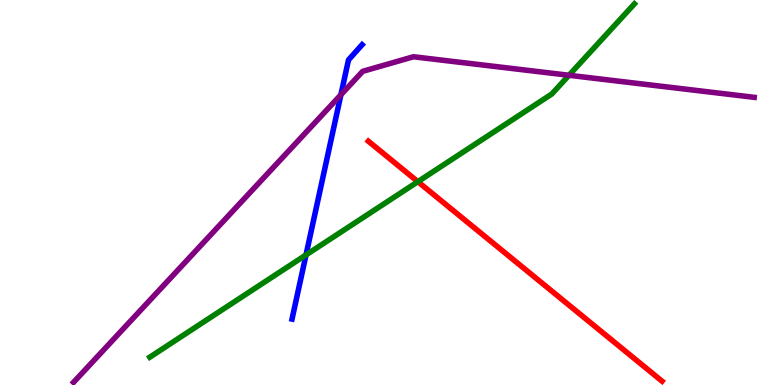[{'lines': ['blue', 'red'], 'intersections': []}, {'lines': ['green', 'red'], 'intersections': [{'x': 5.39, 'y': 5.28}]}, {'lines': ['purple', 'red'], 'intersections': []}, {'lines': ['blue', 'green'], 'intersections': [{'x': 3.95, 'y': 3.38}]}, {'lines': ['blue', 'purple'], 'intersections': [{'x': 4.4, 'y': 7.54}]}, {'lines': ['green', 'purple'], 'intersections': [{'x': 7.34, 'y': 8.04}]}]